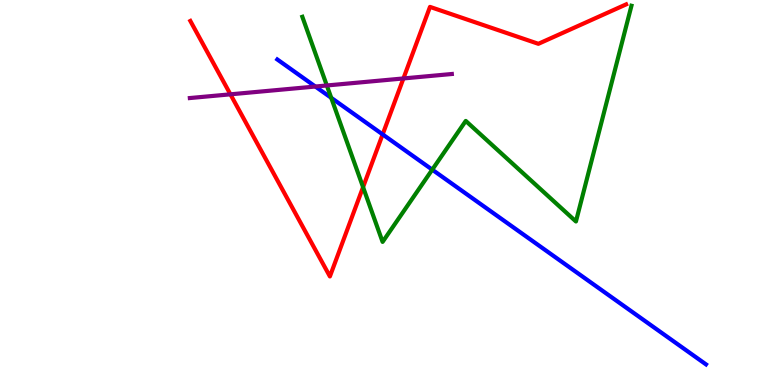[{'lines': ['blue', 'red'], 'intersections': [{'x': 4.94, 'y': 6.51}]}, {'lines': ['green', 'red'], 'intersections': [{'x': 4.68, 'y': 5.14}]}, {'lines': ['purple', 'red'], 'intersections': [{'x': 2.97, 'y': 7.55}, {'x': 5.21, 'y': 7.96}]}, {'lines': ['blue', 'green'], 'intersections': [{'x': 4.27, 'y': 7.46}, {'x': 5.58, 'y': 5.59}]}, {'lines': ['blue', 'purple'], 'intersections': [{'x': 4.07, 'y': 7.75}]}, {'lines': ['green', 'purple'], 'intersections': [{'x': 4.22, 'y': 7.78}]}]